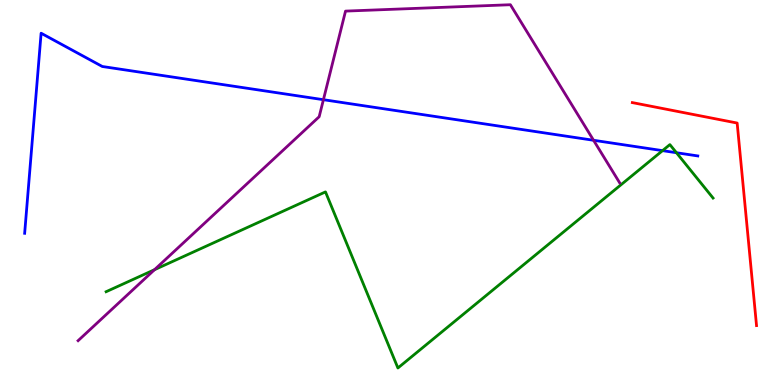[{'lines': ['blue', 'red'], 'intersections': []}, {'lines': ['green', 'red'], 'intersections': []}, {'lines': ['purple', 'red'], 'intersections': []}, {'lines': ['blue', 'green'], 'intersections': [{'x': 8.55, 'y': 6.09}, {'x': 8.73, 'y': 6.03}]}, {'lines': ['blue', 'purple'], 'intersections': [{'x': 4.17, 'y': 7.41}, {'x': 7.66, 'y': 6.36}]}, {'lines': ['green', 'purple'], 'intersections': [{'x': 1.99, 'y': 2.99}]}]